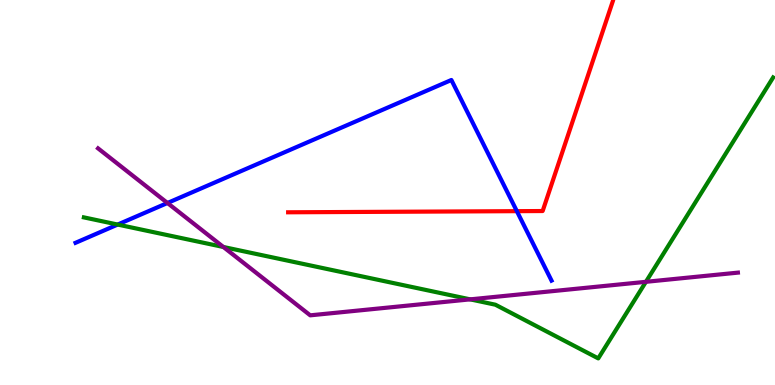[{'lines': ['blue', 'red'], 'intersections': [{'x': 6.67, 'y': 4.52}]}, {'lines': ['green', 'red'], 'intersections': []}, {'lines': ['purple', 'red'], 'intersections': []}, {'lines': ['blue', 'green'], 'intersections': [{'x': 1.52, 'y': 4.17}]}, {'lines': ['blue', 'purple'], 'intersections': [{'x': 2.16, 'y': 4.73}]}, {'lines': ['green', 'purple'], 'intersections': [{'x': 2.88, 'y': 3.58}, {'x': 6.07, 'y': 2.22}, {'x': 8.33, 'y': 2.68}]}]